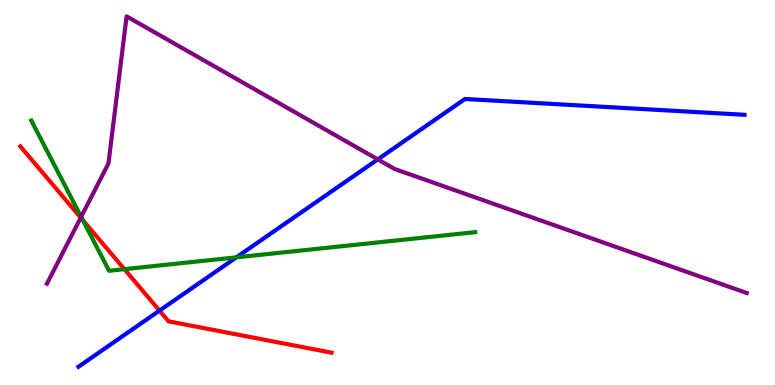[{'lines': ['blue', 'red'], 'intersections': [{'x': 2.06, 'y': 1.93}]}, {'lines': ['green', 'red'], 'intersections': [{'x': 1.07, 'y': 4.28}, {'x': 1.6, 'y': 3.01}]}, {'lines': ['purple', 'red'], 'intersections': [{'x': 1.04, 'y': 4.35}]}, {'lines': ['blue', 'green'], 'intersections': [{'x': 3.05, 'y': 3.32}]}, {'lines': ['blue', 'purple'], 'intersections': [{'x': 4.87, 'y': 5.86}]}, {'lines': ['green', 'purple'], 'intersections': [{'x': 1.05, 'y': 4.37}]}]